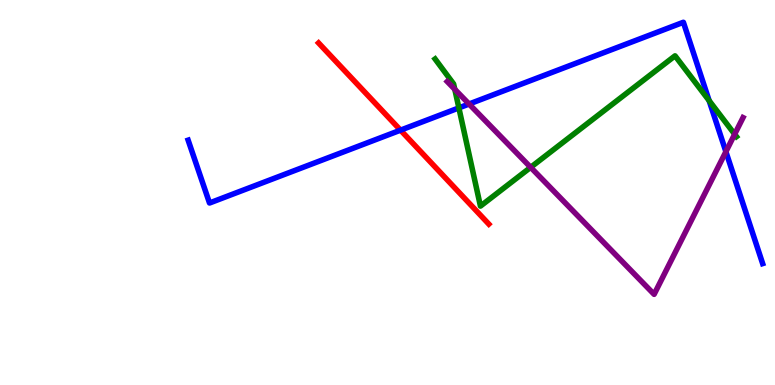[{'lines': ['blue', 'red'], 'intersections': [{'x': 5.17, 'y': 6.62}]}, {'lines': ['green', 'red'], 'intersections': []}, {'lines': ['purple', 'red'], 'intersections': []}, {'lines': ['blue', 'green'], 'intersections': [{'x': 5.92, 'y': 7.2}, {'x': 9.15, 'y': 7.39}]}, {'lines': ['blue', 'purple'], 'intersections': [{'x': 6.05, 'y': 7.3}, {'x': 9.37, 'y': 6.06}]}, {'lines': ['green', 'purple'], 'intersections': [{'x': 5.87, 'y': 7.68}, {'x': 6.85, 'y': 5.65}, {'x': 9.48, 'y': 6.51}]}]